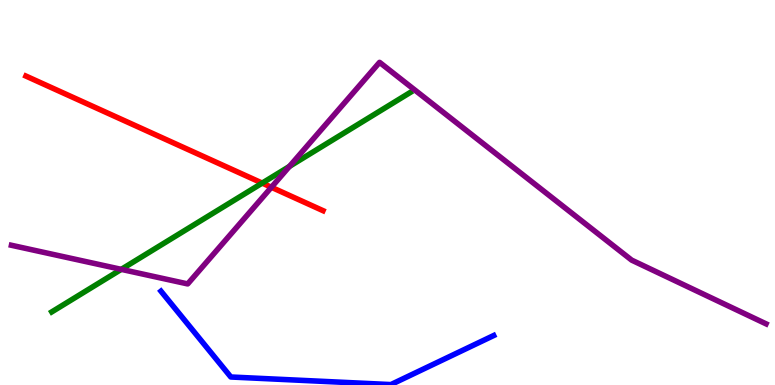[{'lines': ['blue', 'red'], 'intersections': []}, {'lines': ['green', 'red'], 'intersections': [{'x': 3.38, 'y': 5.24}]}, {'lines': ['purple', 'red'], 'intersections': [{'x': 3.5, 'y': 5.14}]}, {'lines': ['blue', 'green'], 'intersections': []}, {'lines': ['blue', 'purple'], 'intersections': []}, {'lines': ['green', 'purple'], 'intersections': [{'x': 1.56, 'y': 3.0}, {'x': 3.73, 'y': 5.68}]}]